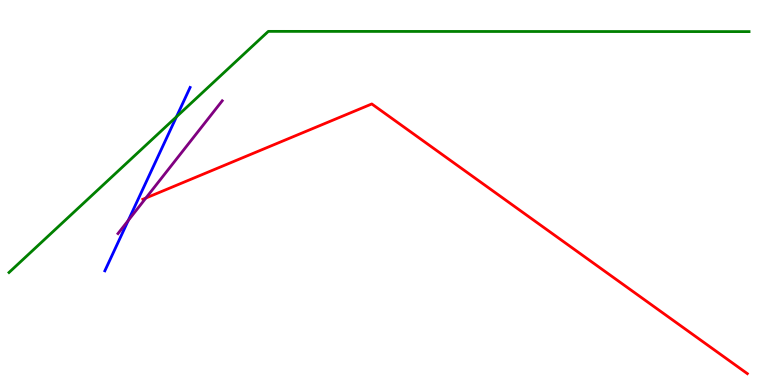[{'lines': ['blue', 'red'], 'intersections': []}, {'lines': ['green', 'red'], 'intersections': []}, {'lines': ['purple', 'red'], 'intersections': [{'x': 1.88, 'y': 4.86}]}, {'lines': ['blue', 'green'], 'intersections': [{'x': 2.28, 'y': 6.97}]}, {'lines': ['blue', 'purple'], 'intersections': [{'x': 1.66, 'y': 4.27}]}, {'lines': ['green', 'purple'], 'intersections': []}]